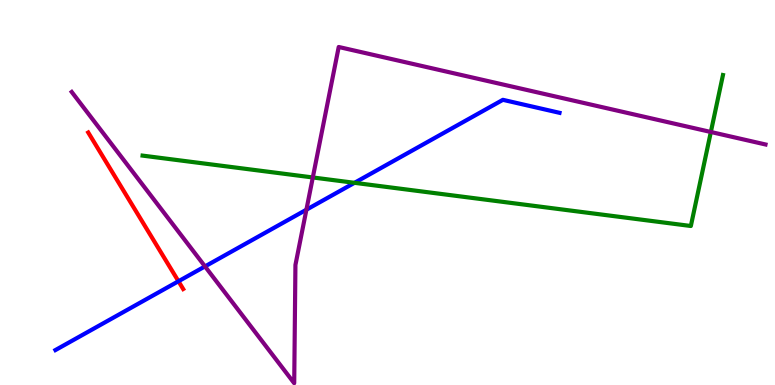[{'lines': ['blue', 'red'], 'intersections': [{'x': 2.3, 'y': 2.69}]}, {'lines': ['green', 'red'], 'intersections': []}, {'lines': ['purple', 'red'], 'intersections': []}, {'lines': ['blue', 'green'], 'intersections': [{'x': 4.57, 'y': 5.25}]}, {'lines': ['blue', 'purple'], 'intersections': [{'x': 2.65, 'y': 3.08}, {'x': 3.95, 'y': 4.55}]}, {'lines': ['green', 'purple'], 'intersections': [{'x': 4.04, 'y': 5.39}, {'x': 9.17, 'y': 6.57}]}]